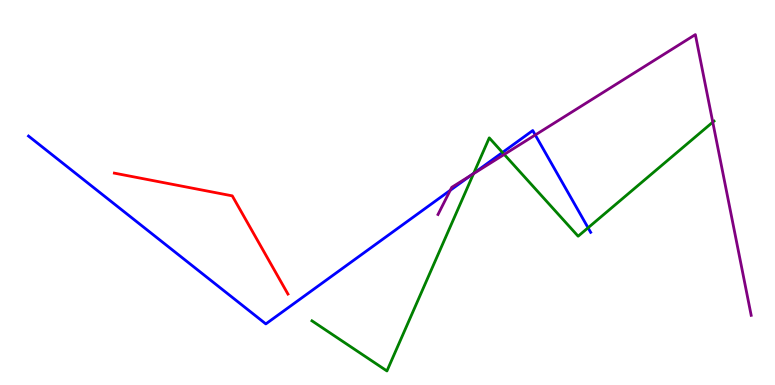[{'lines': ['blue', 'red'], 'intersections': []}, {'lines': ['green', 'red'], 'intersections': []}, {'lines': ['purple', 'red'], 'intersections': []}, {'lines': ['blue', 'green'], 'intersections': [{'x': 6.11, 'y': 5.5}, {'x': 6.48, 'y': 6.04}, {'x': 7.59, 'y': 4.08}]}, {'lines': ['blue', 'purple'], 'intersections': [{'x': 5.81, 'y': 5.06}, {'x': 6.08, 'y': 5.45}, {'x': 6.91, 'y': 6.49}]}, {'lines': ['green', 'purple'], 'intersections': [{'x': 6.11, 'y': 5.49}, {'x': 6.51, 'y': 5.99}, {'x': 9.2, 'y': 6.83}]}]